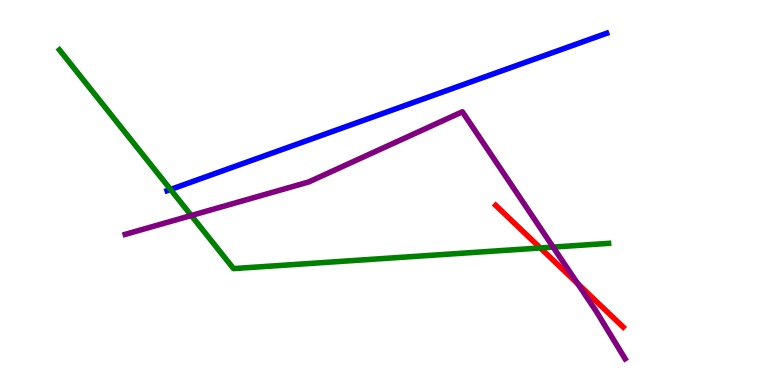[{'lines': ['blue', 'red'], 'intersections': []}, {'lines': ['green', 'red'], 'intersections': [{'x': 6.97, 'y': 3.56}]}, {'lines': ['purple', 'red'], 'intersections': [{'x': 7.45, 'y': 2.63}]}, {'lines': ['blue', 'green'], 'intersections': [{'x': 2.2, 'y': 5.08}]}, {'lines': ['blue', 'purple'], 'intersections': []}, {'lines': ['green', 'purple'], 'intersections': [{'x': 2.47, 'y': 4.4}, {'x': 7.14, 'y': 3.58}]}]